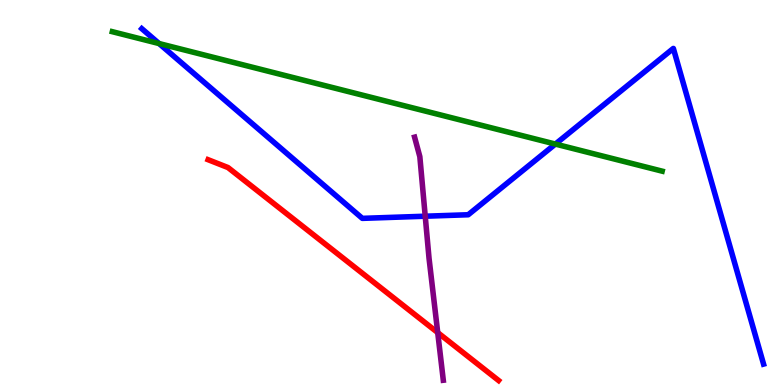[{'lines': ['blue', 'red'], 'intersections': []}, {'lines': ['green', 'red'], 'intersections': []}, {'lines': ['purple', 'red'], 'intersections': [{'x': 5.65, 'y': 1.36}]}, {'lines': ['blue', 'green'], 'intersections': [{'x': 2.05, 'y': 8.87}, {'x': 7.17, 'y': 6.26}]}, {'lines': ['blue', 'purple'], 'intersections': [{'x': 5.49, 'y': 4.38}]}, {'lines': ['green', 'purple'], 'intersections': []}]